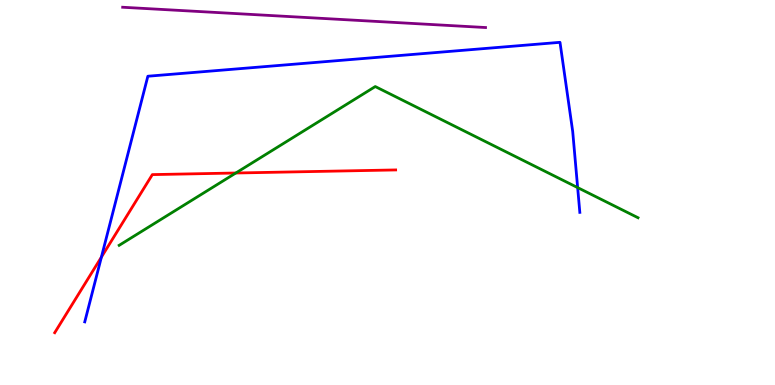[{'lines': ['blue', 'red'], 'intersections': [{'x': 1.31, 'y': 3.32}]}, {'lines': ['green', 'red'], 'intersections': [{'x': 3.04, 'y': 5.51}]}, {'lines': ['purple', 'red'], 'intersections': []}, {'lines': ['blue', 'green'], 'intersections': [{'x': 7.45, 'y': 5.13}]}, {'lines': ['blue', 'purple'], 'intersections': []}, {'lines': ['green', 'purple'], 'intersections': []}]